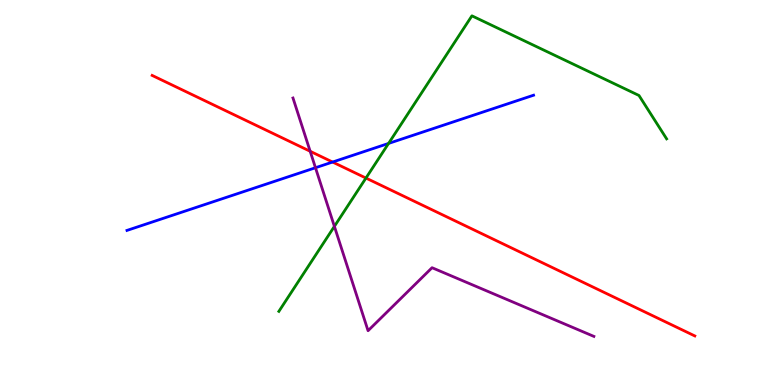[{'lines': ['blue', 'red'], 'intersections': [{'x': 4.29, 'y': 5.79}]}, {'lines': ['green', 'red'], 'intersections': [{'x': 4.72, 'y': 5.38}]}, {'lines': ['purple', 'red'], 'intersections': [{'x': 4.0, 'y': 6.07}]}, {'lines': ['blue', 'green'], 'intersections': [{'x': 5.01, 'y': 6.27}]}, {'lines': ['blue', 'purple'], 'intersections': [{'x': 4.07, 'y': 5.64}]}, {'lines': ['green', 'purple'], 'intersections': [{'x': 4.31, 'y': 4.12}]}]